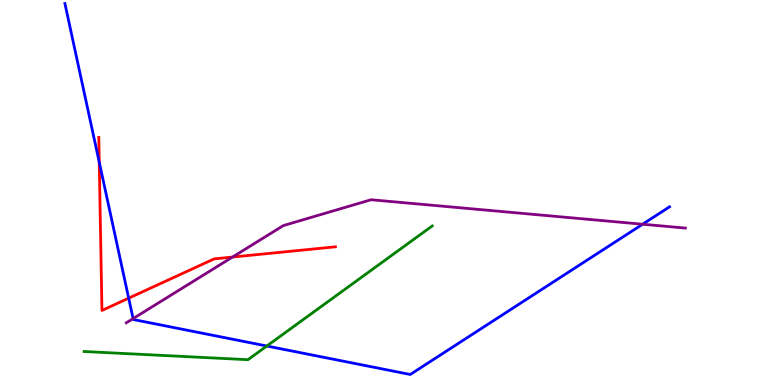[{'lines': ['blue', 'red'], 'intersections': [{'x': 1.28, 'y': 5.79}, {'x': 1.66, 'y': 2.26}]}, {'lines': ['green', 'red'], 'intersections': []}, {'lines': ['purple', 'red'], 'intersections': [{'x': 3.0, 'y': 3.32}]}, {'lines': ['blue', 'green'], 'intersections': [{'x': 3.44, 'y': 1.01}]}, {'lines': ['blue', 'purple'], 'intersections': [{'x': 1.72, 'y': 1.72}, {'x': 8.29, 'y': 4.18}]}, {'lines': ['green', 'purple'], 'intersections': []}]